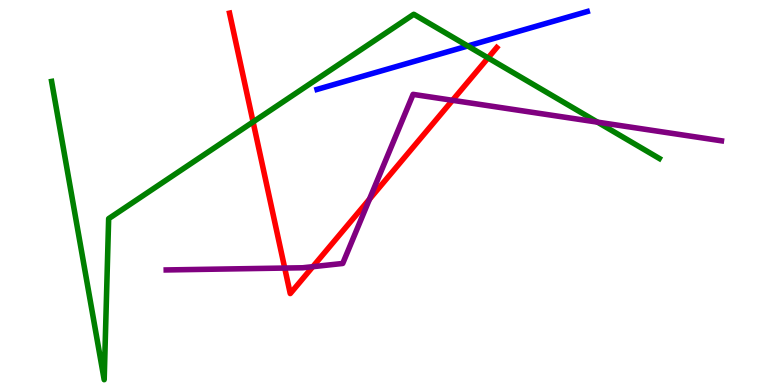[{'lines': ['blue', 'red'], 'intersections': []}, {'lines': ['green', 'red'], 'intersections': [{'x': 3.27, 'y': 6.83}, {'x': 6.3, 'y': 8.5}]}, {'lines': ['purple', 'red'], 'intersections': [{'x': 3.67, 'y': 3.04}, {'x': 4.04, 'y': 3.07}, {'x': 4.77, 'y': 4.83}, {'x': 5.84, 'y': 7.39}]}, {'lines': ['blue', 'green'], 'intersections': [{'x': 6.04, 'y': 8.81}]}, {'lines': ['blue', 'purple'], 'intersections': []}, {'lines': ['green', 'purple'], 'intersections': [{'x': 7.71, 'y': 6.83}]}]